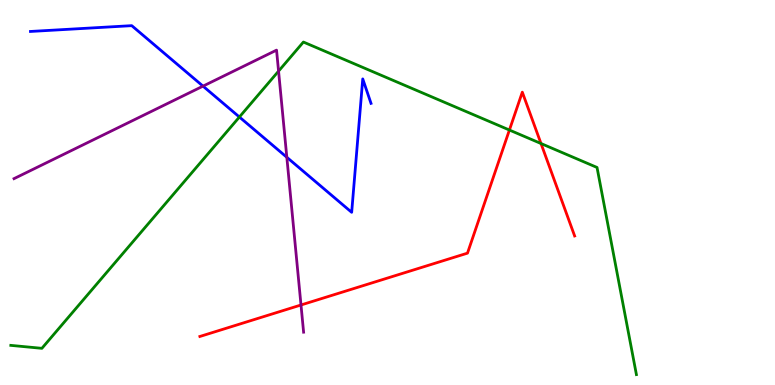[{'lines': ['blue', 'red'], 'intersections': []}, {'lines': ['green', 'red'], 'intersections': [{'x': 6.57, 'y': 6.62}, {'x': 6.98, 'y': 6.27}]}, {'lines': ['purple', 'red'], 'intersections': [{'x': 3.88, 'y': 2.08}]}, {'lines': ['blue', 'green'], 'intersections': [{'x': 3.09, 'y': 6.96}]}, {'lines': ['blue', 'purple'], 'intersections': [{'x': 2.62, 'y': 7.76}, {'x': 3.7, 'y': 5.91}]}, {'lines': ['green', 'purple'], 'intersections': [{'x': 3.59, 'y': 8.15}]}]